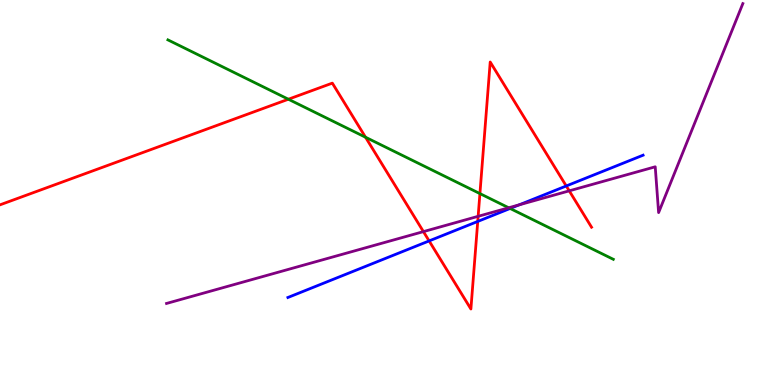[{'lines': ['blue', 'red'], 'intersections': [{'x': 5.54, 'y': 3.74}, {'x': 6.16, 'y': 4.25}, {'x': 7.31, 'y': 5.17}]}, {'lines': ['green', 'red'], 'intersections': [{'x': 3.72, 'y': 7.42}, {'x': 4.72, 'y': 6.44}, {'x': 6.19, 'y': 4.97}]}, {'lines': ['purple', 'red'], 'intersections': [{'x': 5.46, 'y': 3.98}, {'x': 6.17, 'y': 4.38}, {'x': 7.35, 'y': 5.04}]}, {'lines': ['blue', 'green'], 'intersections': [{'x': 6.58, 'y': 4.59}]}, {'lines': ['blue', 'purple'], 'intersections': [{'x': 6.7, 'y': 4.68}]}, {'lines': ['green', 'purple'], 'intersections': [{'x': 6.56, 'y': 4.6}]}]